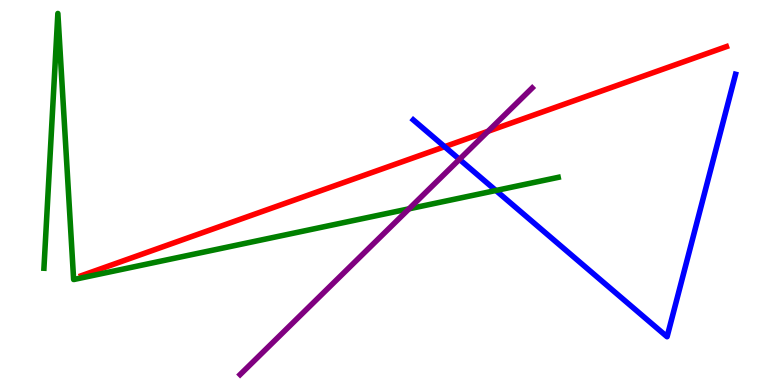[{'lines': ['blue', 'red'], 'intersections': [{'x': 5.74, 'y': 6.19}]}, {'lines': ['green', 'red'], 'intersections': []}, {'lines': ['purple', 'red'], 'intersections': [{'x': 6.3, 'y': 6.59}]}, {'lines': ['blue', 'green'], 'intersections': [{'x': 6.4, 'y': 5.05}]}, {'lines': ['blue', 'purple'], 'intersections': [{'x': 5.93, 'y': 5.86}]}, {'lines': ['green', 'purple'], 'intersections': [{'x': 5.28, 'y': 4.58}]}]